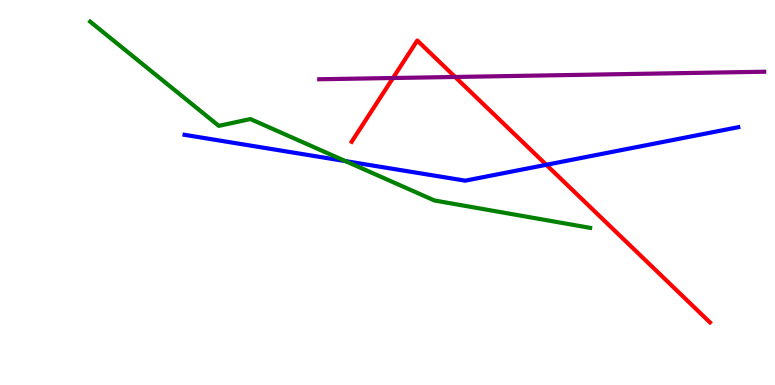[{'lines': ['blue', 'red'], 'intersections': [{'x': 7.05, 'y': 5.72}]}, {'lines': ['green', 'red'], 'intersections': []}, {'lines': ['purple', 'red'], 'intersections': [{'x': 5.07, 'y': 7.97}, {'x': 5.87, 'y': 8.0}]}, {'lines': ['blue', 'green'], 'intersections': [{'x': 4.46, 'y': 5.82}]}, {'lines': ['blue', 'purple'], 'intersections': []}, {'lines': ['green', 'purple'], 'intersections': []}]